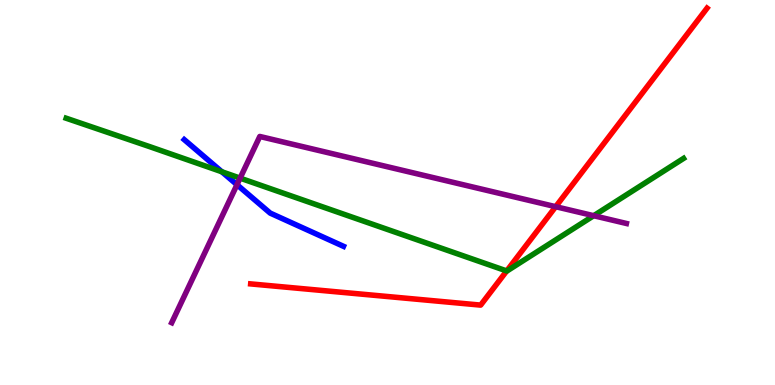[{'lines': ['blue', 'red'], 'intersections': []}, {'lines': ['green', 'red'], 'intersections': [{'x': 6.54, 'y': 2.96}]}, {'lines': ['purple', 'red'], 'intersections': [{'x': 7.17, 'y': 4.63}]}, {'lines': ['blue', 'green'], 'intersections': [{'x': 2.86, 'y': 5.54}]}, {'lines': ['blue', 'purple'], 'intersections': [{'x': 3.06, 'y': 5.2}]}, {'lines': ['green', 'purple'], 'intersections': [{'x': 3.1, 'y': 5.37}, {'x': 7.66, 'y': 4.4}]}]